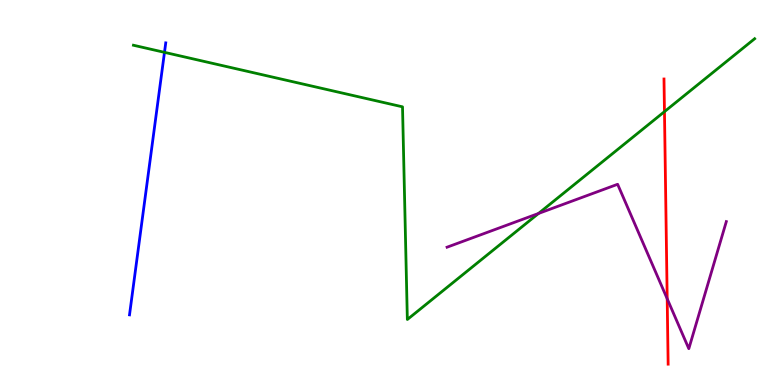[{'lines': ['blue', 'red'], 'intersections': []}, {'lines': ['green', 'red'], 'intersections': [{'x': 8.57, 'y': 7.1}]}, {'lines': ['purple', 'red'], 'intersections': [{'x': 8.61, 'y': 2.24}]}, {'lines': ['blue', 'green'], 'intersections': [{'x': 2.12, 'y': 8.64}]}, {'lines': ['blue', 'purple'], 'intersections': []}, {'lines': ['green', 'purple'], 'intersections': [{'x': 6.95, 'y': 4.46}]}]